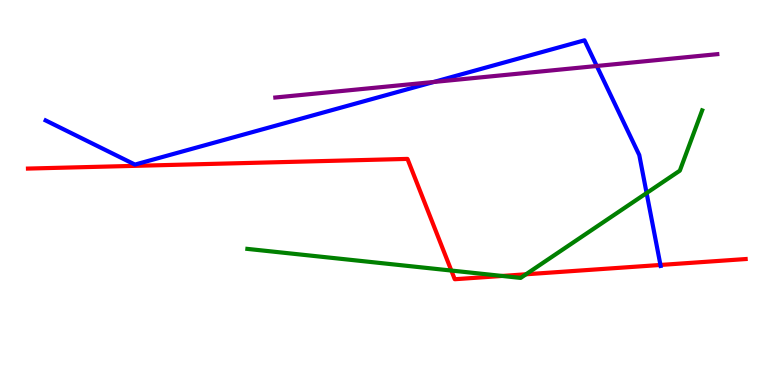[{'lines': ['blue', 'red'], 'intersections': [{'x': 8.52, 'y': 3.12}]}, {'lines': ['green', 'red'], 'intersections': [{'x': 5.82, 'y': 2.97}, {'x': 6.48, 'y': 2.83}, {'x': 6.79, 'y': 2.88}]}, {'lines': ['purple', 'red'], 'intersections': []}, {'lines': ['blue', 'green'], 'intersections': [{'x': 8.34, 'y': 4.99}]}, {'lines': ['blue', 'purple'], 'intersections': [{'x': 5.6, 'y': 7.87}, {'x': 7.7, 'y': 8.29}]}, {'lines': ['green', 'purple'], 'intersections': []}]